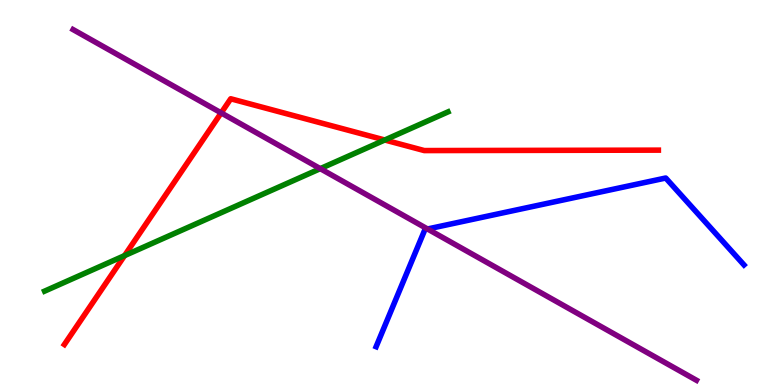[{'lines': ['blue', 'red'], 'intersections': []}, {'lines': ['green', 'red'], 'intersections': [{'x': 1.61, 'y': 3.36}, {'x': 4.96, 'y': 6.36}]}, {'lines': ['purple', 'red'], 'intersections': [{'x': 2.85, 'y': 7.07}]}, {'lines': ['blue', 'green'], 'intersections': []}, {'lines': ['blue', 'purple'], 'intersections': [{'x': 5.52, 'y': 4.05}]}, {'lines': ['green', 'purple'], 'intersections': [{'x': 4.13, 'y': 5.62}]}]